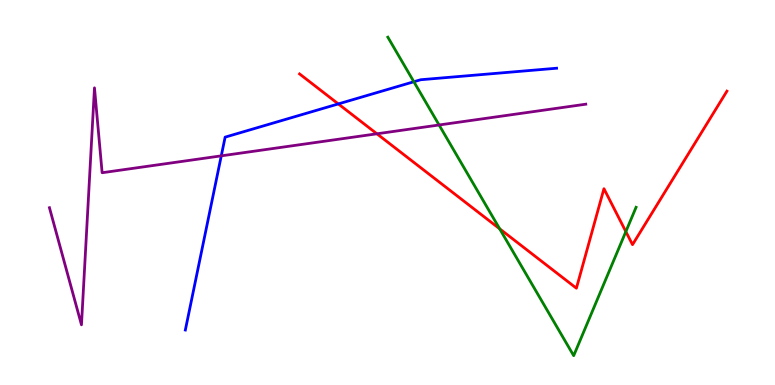[{'lines': ['blue', 'red'], 'intersections': [{'x': 4.37, 'y': 7.3}]}, {'lines': ['green', 'red'], 'intersections': [{'x': 6.45, 'y': 4.06}, {'x': 8.08, 'y': 3.98}]}, {'lines': ['purple', 'red'], 'intersections': [{'x': 4.86, 'y': 6.52}]}, {'lines': ['blue', 'green'], 'intersections': [{'x': 5.34, 'y': 7.88}]}, {'lines': ['blue', 'purple'], 'intersections': [{'x': 2.86, 'y': 5.95}]}, {'lines': ['green', 'purple'], 'intersections': [{'x': 5.67, 'y': 6.75}]}]